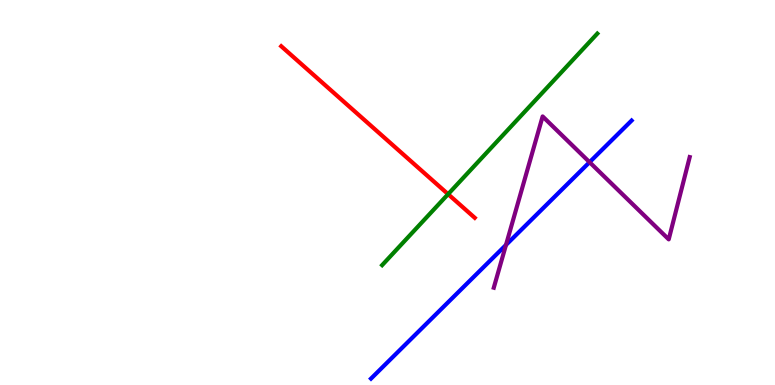[{'lines': ['blue', 'red'], 'intersections': []}, {'lines': ['green', 'red'], 'intersections': [{'x': 5.78, 'y': 4.96}]}, {'lines': ['purple', 'red'], 'intersections': []}, {'lines': ['blue', 'green'], 'intersections': []}, {'lines': ['blue', 'purple'], 'intersections': [{'x': 6.53, 'y': 3.64}, {'x': 7.61, 'y': 5.79}]}, {'lines': ['green', 'purple'], 'intersections': []}]